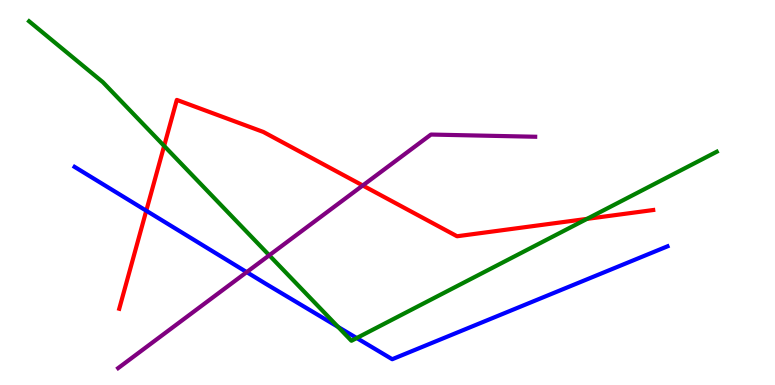[{'lines': ['blue', 'red'], 'intersections': [{'x': 1.89, 'y': 4.53}]}, {'lines': ['green', 'red'], 'intersections': [{'x': 2.12, 'y': 6.21}, {'x': 7.57, 'y': 4.31}]}, {'lines': ['purple', 'red'], 'intersections': [{'x': 4.68, 'y': 5.18}]}, {'lines': ['blue', 'green'], 'intersections': [{'x': 4.36, 'y': 1.51}, {'x': 4.6, 'y': 1.22}]}, {'lines': ['blue', 'purple'], 'intersections': [{'x': 3.18, 'y': 2.93}]}, {'lines': ['green', 'purple'], 'intersections': [{'x': 3.47, 'y': 3.37}]}]